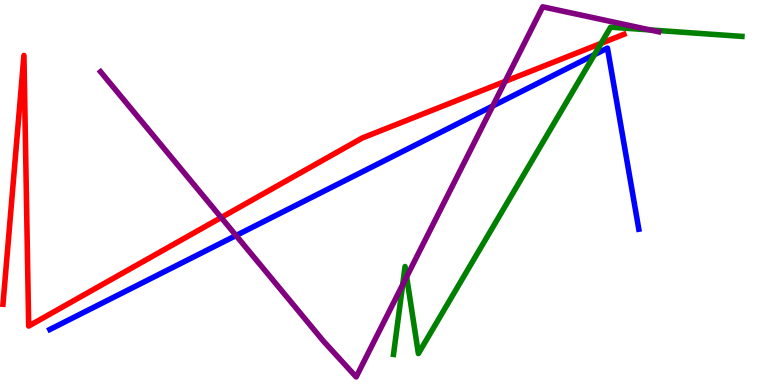[{'lines': ['blue', 'red'], 'intersections': []}, {'lines': ['green', 'red'], 'intersections': [{'x': 7.76, 'y': 8.87}]}, {'lines': ['purple', 'red'], 'intersections': [{'x': 2.85, 'y': 4.35}, {'x': 6.52, 'y': 7.89}]}, {'lines': ['blue', 'green'], 'intersections': [{'x': 7.67, 'y': 8.58}]}, {'lines': ['blue', 'purple'], 'intersections': [{'x': 3.05, 'y': 3.88}, {'x': 6.36, 'y': 7.25}]}, {'lines': ['green', 'purple'], 'intersections': [{'x': 5.2, 'y': 2.61}, {'x': 5.25, 'y': 2.81}, {'x': 8.39, 'y': 9.22}]}]